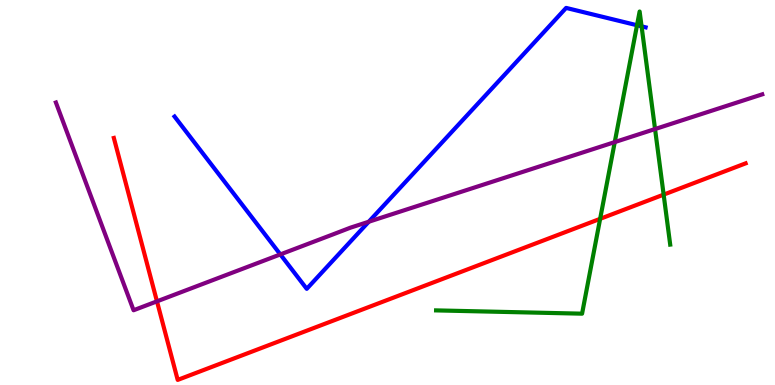[{'lines': ['blue', 'red'], 'intersections': []}, {'lines': ['green', 'red'], 'intersections': [{'x': 7.74, 'y': 4.32}, {'x': 8.56, 'y': 4.94}]}, {'lines': ['purple', 'red'], 'intersections': [{'x': 2.03, 'y': 2.17}]}, {'lines': ['blue', 'green'], 'intersections': [{'x': 8.22, 'y': 9.34}, {'x': 8.28, 'y': 9.32}]}, {'lines': ['blue', 'purple'], 'intersections': [{'x': 3.62, 'y': 3.39}, {'x': 4.76, 'y': 4.24}]}, {'lines': ['green', 'purple'], 'intersections': [{'x': 7.93, 'y': 6.31}, {'x': 8.45, 'y': 6.65}]}]